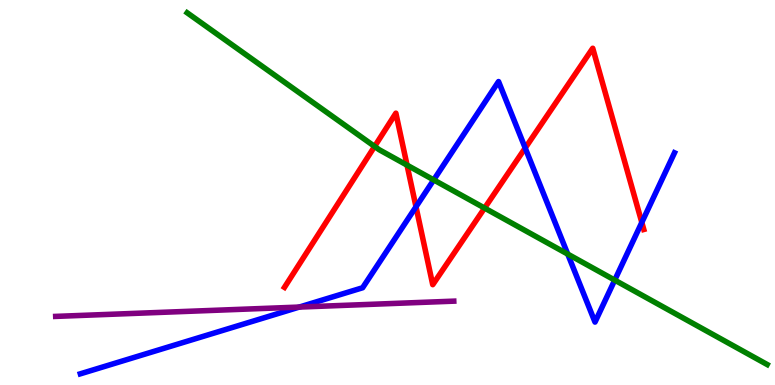[{'lines': ['blue', 'red'], 'intersections': [{'x': 5.37, 'y': 4.63}, {'x': 6.78, 'y': 6.16}, {'x': 8.28, 'y': 4.22}]}, {'lines': ['green', 'red'], 'intersections': [{'x': 4.83, 'y': 6.2}, {'x': 5.25, 'y': 5.71}, {'x': 6.25, 'y': 4.6}]}, {'lines': ['purple', 'red'], 'intersections': []}, {'lines': ['blue', 'green'], 'intersections': [{'x': 5.6, 'y': 5.33}, {'x': 7.33, 'y': 3.4}, {'x': 7.93, 'y': 2.72}]}, {'lines': ['blue', 'purple'], 'intersections': [{'x': 3.86, 'y': 2.02}]}, {'lines': ['green', 'purple'], 'intersections': []}]